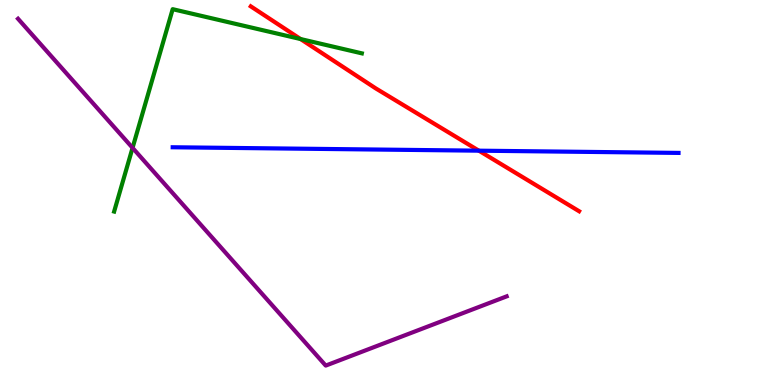[{'lines': ['blue', 'red'], 'intersections': [{'x': 6.18, 'y': 6.09}]}, {'lines': ['green', 'red'], 'intersections': [{'x': 3.88, 'y': 8.99}]}, {'lines': ['purple', 'red'], 'intersections': []}, {'lines': ['blue', 'green'], 'intersections': []}, {'lines': ['blue', 'purple'], 'intersections': []}, {'lines': ['green', 'purple'], 'intersections': [{'x': 1.71, 'y': 6.16}]}]